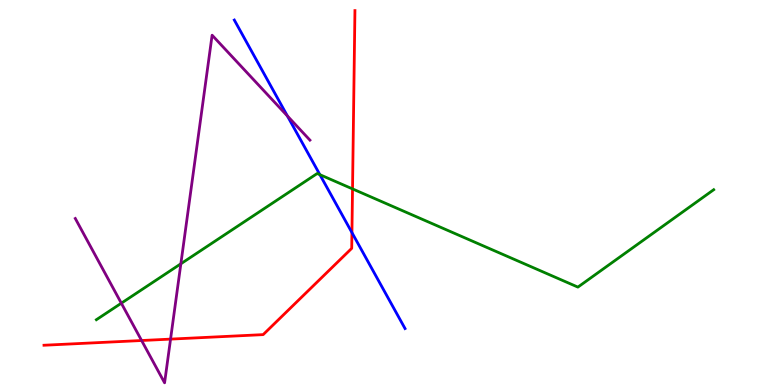[{'lines': ['blue', 'red'], 'intersections': [{'x': 4.54, 'y': 3.96}]}, {'lines': ['green', 'red'], 'intersections': [{'x': 4.55, 'y': 5.09}]}, {'lines': ['purple', 'red'], 'intersections': [{'x': 1.83, 'y': 1.16}, {'x': 2.2, 'y': 1.19}]}, {'lines': ['blue', 'green'], 'intersections': [{'x': 4.13, 'y': 5.46}]}, {'lines': ['blue', 'purple'], 'intersections': [{'x': 3.71, 'y': 6.99}]}, {'lines': ['green', 'purple'], 'intersections': [{'x': 1.57, 'y': 2.12}, {'x': 2.33, 'y': 3.15}]}]